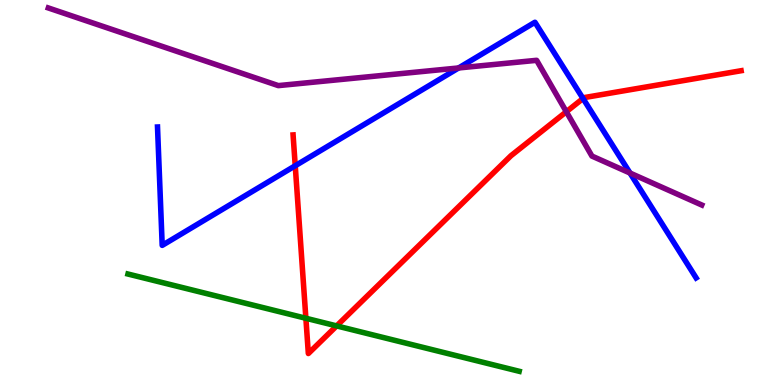[{'lines': ['blue', 'red'], 'intersections': [{'x': 3.81, 'y': 5.69}, {'x': 7.52, 'y': 7.44}]}, {'lines': ['green', 'red'], 'intersections': [{'x': 3.95, 'y': 1.73}, {'x': 4.34, 'y': 1.53}]}, {'lines': ['purple', 'red'], 'intersections': [{'x': 7.31, 'y': 7.1}]}, {'lines': ['blue', 'green'], 'intersections': []}, {'lines': ['blue', 'purple'], 'intersections': [{'x': 5.92, 'y': 8.23}, {'x': 8.13, 'y': 5.51}]}, {'lines': ['green', 'purple'], 'intersections': []}]